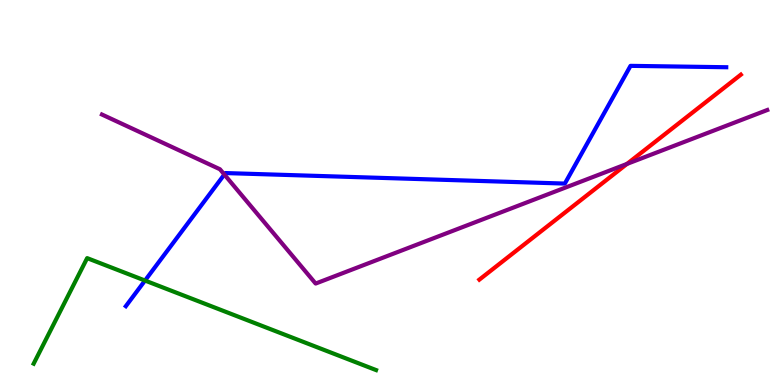[{'lines': ['blue', 'red'], 'intersections': []}, {'lines': ['green', 'red'], 'intersections': []}, {'lines': ['purple', 'red'], 'intersections': [{'x': 8.09, 'y': 5.74}]}, {'lines': ['blue', 'green'], 'intersections': [{'x': 1.87, 'y': 2.71}]}, {'lines': ['blue', 'purple'], 'intersections': [{'x': 2.89, 'y': 5.47}]}, {'lines': ['green', 'purple'], 'intersections': []}]